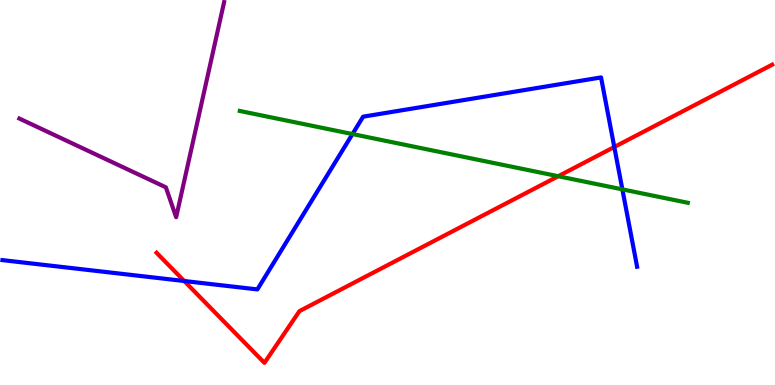[{'lines': ['blue', 'red'], 'intersections': [{'x': 2.38, 'y': 2.7}, {'x': 7.93, 'y': 6.18}]}, {'lines': ['green', 'red'], 'intersections': [{'x': 7.2, 'y': 5.42}]}, {'lines': ['purple', 'red'], 'intersections': []}, {'lines': ['blue', 'green'], 'intersections': [{'x': 4.55, 'y': 6.52}, {'x': 8.03, 'y': 5.08}]}, {'lines': ['blue', 'purple'], 'intersections': []}, {'lines': ['green', 'purple'], 'intersections': []}]